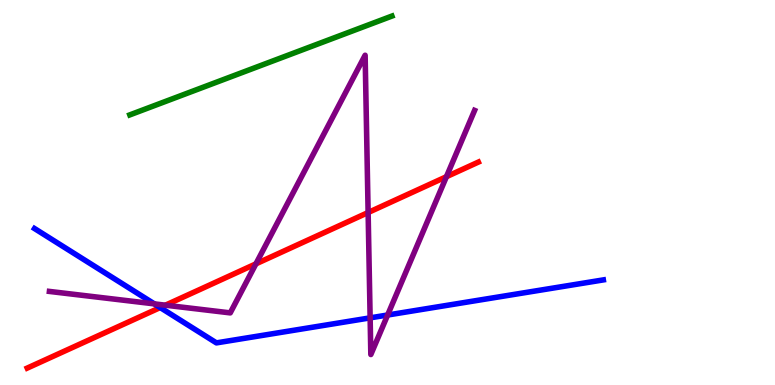[{'lines': ['blue', 'red'], 'intersections': [{'x': 2.07, 'y': 2.01}]}, {'lines': ['green', 'red'], 'intersections': []}, {'lines': ['purple', 'red'], 'intersections': [{'x': 2.13, 'y': 2.07}, {'x': 3.3, 'y': 3.15}, {'x': 4.75, 'y': 4.48}, {'x': 5.76, 'y': 5.41}]}, {'lines': ['blue', 'green'], 'intersections': []}, {'lines': ['blue', 'purple'], 'intersections': [{'x': 1.99, 'y': 2.11}, {'x': 4.78, 'y': 1.74}, {'x': 5.0, 'y': 1.82}]}, {'lines': ['green', 'purple'], 'intersections': []}]